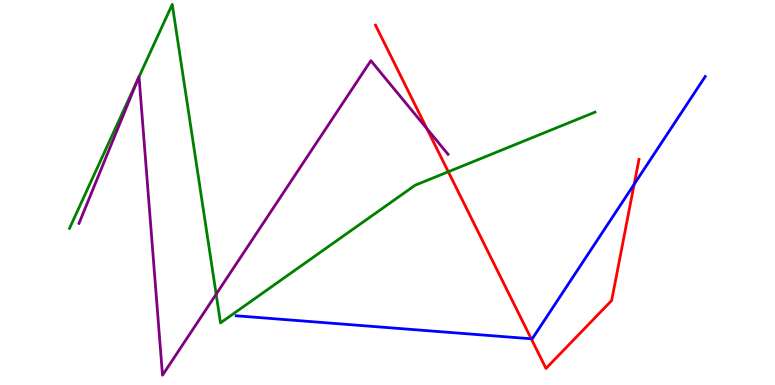[{'lines': ['blue', 'red'], 'intersections': [{'x': 6.85, 'y': 1.2}, {'x': 8.18, 'y': 5.21}]}, {'lines': ['green', 'red'], 'intersections': [{'x': 5.78, 'y': 5.54}]}, {'lines': ['purple', 'red'], 'intersections': [{'x': 5.51, 'y': 6.66}]}, {'lines': ['blue', 'green'], 'intersections': []}, {'lines': ['blue', 'purple'], 'intersections': []}, {'lines': ['green', 'purple'], 'intersections': [{'x': 1.78, 'y': 7.97}, {'x': 1.79, 'y': 8.01}, {'x': 2.79, 'y': 2.36}]}]